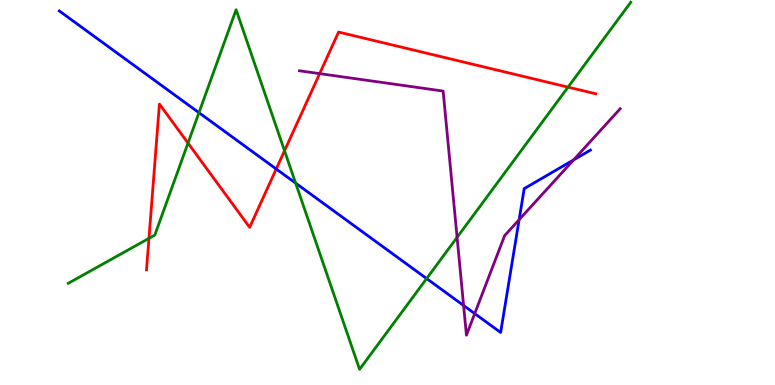[{'lines': ['blue', 'red'], 'intersections': [{'x': 3.56, 'y': 5.61}]}, {'lines': ['green', 'red'], 'intersections': [{'x': 1.92, 'y': 3.81}, {'x': 2.43, 'y': 6.28}, {'x': 3.67, 'y': 6.08}, {'x': 7.33, 'y': 7.74}]}, {'lines': ['purple', 'red'], 'intersections': [{'x': 4.12, 'y': 8.09}]}, {'lines': ['blue', 'green'], 'intersections': [{'x': 2.57, 'y': 7.07}, {'x': 3.81, 'y': 5.24}, {'x': 5.51, 'y': 2.76}]}, {'lines': ['blue', 'purple'], 'intersections': [{'x': 5.98, 'y': 2.07}, {'x': 6.13, 'y': 1.85}, {'x': 6.7, 'y': 4.29}, {'x': 7.4, 'y': 5.85}]}, {'lines': ['green', 'purple'], 'intersections': [{'x': 5.9, 'y': 3.84}]}]